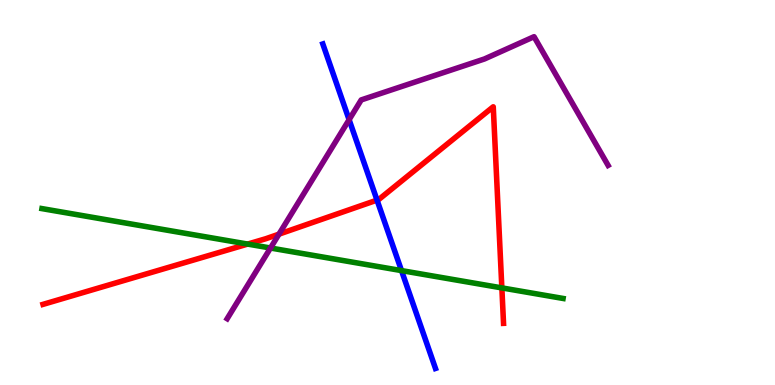[{'lines': ['blue', 'red'], 'intersections': [{'x': 4.86, 'y': 4.8}]}, {'lines': ['green', 'red'], 'intersections': [{'x': 3.2, 'y': 3.66}, {'x': 6.48, 'y': 2.52}]}, {'lines': ['purple', 'red'], 'intersections': [{'x': 3.6, 'y': 3.92}]}, {'lines': ['blue', 'green'], 'intersections': [{'x': 5.18, 'y': 2.97}]}, {'lines': ['blue', 'purple'], 'intersections': [{'x': 4.5, 'y': 6.89}]}, {'lines': ['green', 'purple'], 'intersections': [{'x': 3.49, 'y': 3.56}]}]